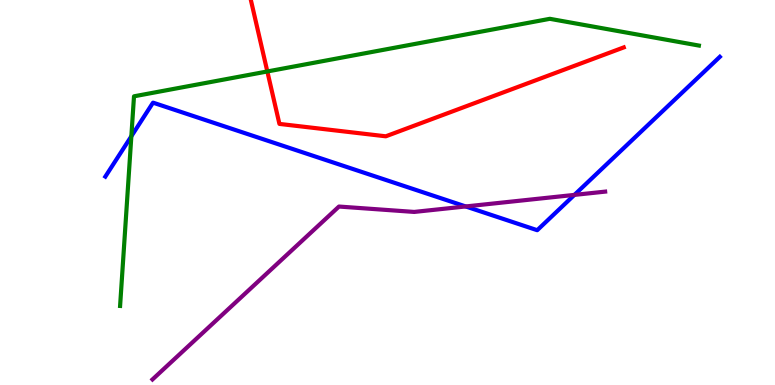[{'lines': ['blue', 'red'], 'intersections': []}, {'lines': ['green', 'red'], 'intersections': [{'x': 3.45, 'y': 8.14}]}, {'lines': ['purple', 'red'], 'intersections': []}, {'lines': ['blue', 'green'], 'intersections': [{'x': 1.69, 'y': 6.46}]}, {'lines': ['blue', 'purple'], 'intersections': [{'x': 6.01, 'y': 4.64}, {'x': 7.41, 'y': 4.94}]}, {'lines': ['green', 'purple'], 'intersections': []}]